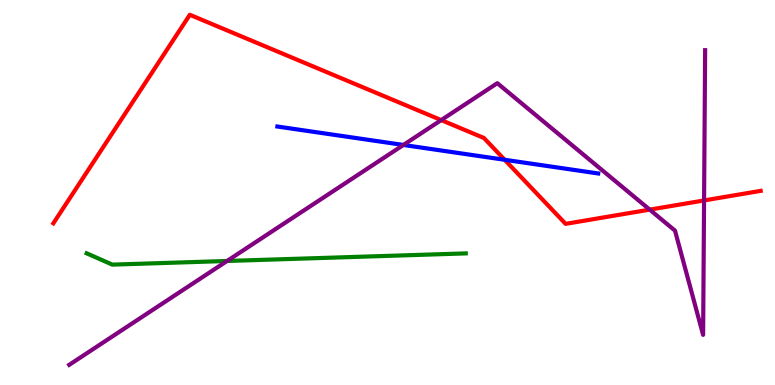[{'lines': ['blue', 'red'], 'intersections': [{'x': 6.51, 'y': 5.85}]}, {'lines': ['green', 'red'], 'intersections': []}, {'lines': ['purple', 'red'], 'intersections': [{'x': 5.69, 'y': 6.88}, {'x': 8.38, 'y': 4.55}, {'x': 9.08, 'y': 4.79}]}, {'lines': ['blue', 'green'], 'intersections': []}, {'lines': ['blue', 'purple'], 'intersections': [{'x': 5.21, 'y': 6.23}]}, {'lines': ['green', 'purple'], 'intersections': [{'x': 2.93, 'y': 3.22}]}]